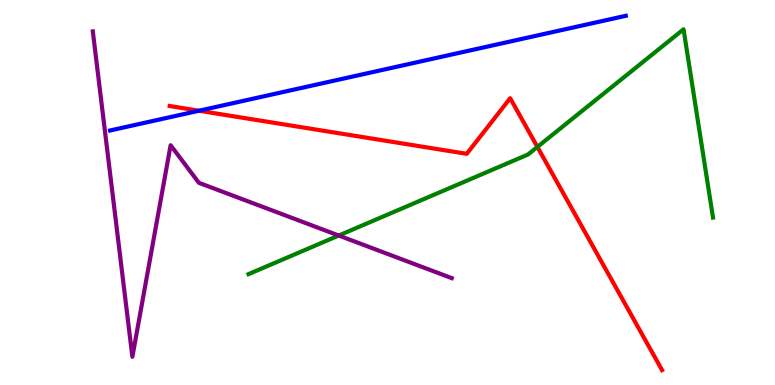[{'lines': ['blue', 'red'], 'intersections': [{'x': 2.57, 'y': 7.12}]}, {'lines': ['green', 'red'], 'intersections': [{'x': 6.93, 'y': 6.18}]}, {'lines': ['purple', 'red'], 'intersections': []}, {'lines': ['blue', 'green'], 'intersections': []}, {'lines': ['blue', 'purple'], 'intersections': []}, {'lines': ['green', 'purple'], 'intersections': [{'x': 4.37, 'y': 3.88}]}]